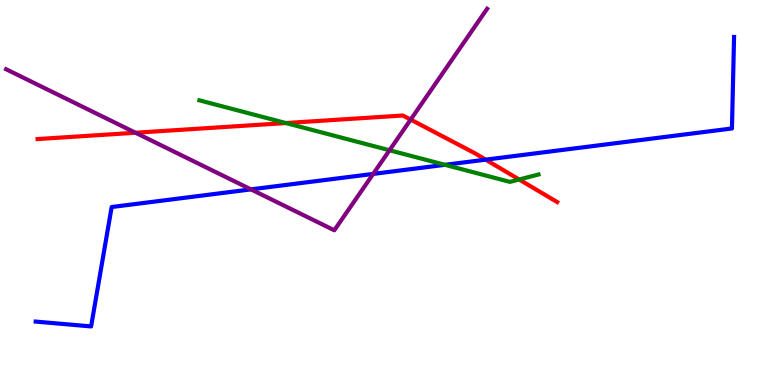[{'lines': ['blue', 'red'], 'intersections': [{'x': 6.27, 'y': 5.85}]}, {'lines': ['green', 'red'], 'intersections': [{'x': 3.69, 'y': 6.8}, {'x': 6.7, 'y': 5.34}]}, {'lines': ['purple', 'red'], 'intersections': [{'x': 1.75, 'y': 6.55}, {'x': 5.3, 'y': 6.89}]}, {'lines': ['blue', 'green'], 'intersections': [{'x': 5.74, 'y': 5.72}]}, {'lines': ['blue', 'purple'], 'intersections': [{'x': 3.24, 'y': 5.08}, {'x': 4.82, 'y': 5.48}]}, {'lines': ['green', 'purple'], 'intersections': [{'x': 5.03, 'y': 6.1}]}]